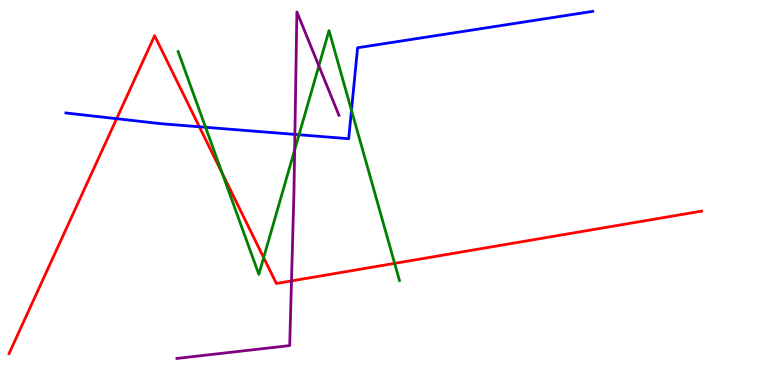[{'lines': ['blue', 'red'], 'intersections': [{'x': 1.5, 'y': 6.92}, {'x': 2.57, 'y': 6.71}]}, {'lines': ['green', 'red'], 'intersections': [{'x': 2.87, 'y': 5.49}, {'x': 3.4, 'y': 3.31}, {'x': 5.09, 'y': 3.16}]}, {'lines': ['purple', 'red'], 'intersections': [{'x': 3.76, 'y': 2.7}]}, {'lines': ['blue', 'green'], 'intersections': [{'x': 2.65, 'y': 6.69}, {'x': 3.86, 'y': 6.5}, {'x': 4.54, 'y': 7.14}]}, {'lines': ['blue', 'purple'], 'intersections': [{'x': 3.8, 'y': 6.51}]}, {'lines': ['green', 'purple'], 'intersections': [{'x': 3.8, 'y': 6.1}, {'x': 4.11, 'y': 8.29}]}]